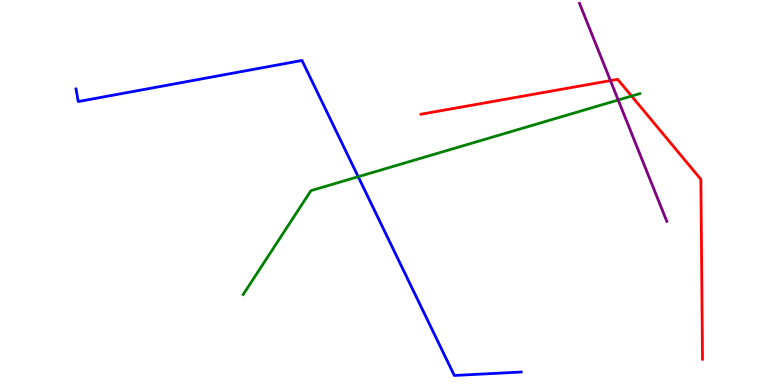[{'lines': ['blue', 'red'], 'intersections': []}, {'lines': ['green', 'red'], 'intersections': [{'x': 8.15, 'y': 7.5}]}, {'lines': ['purple', 'red'], 'intersections': [{'x': 7.88, 'y': 7.91}]}, {'lines': ['blue', 'green'], 'intersections': [{'x': 4.62, 'y': 5.41}]}, {'lines': ['blue', 'purple'], 'intersections': []}, {'lines': ['green', 'purple'], 'intersections': [{'x': 7.98, 'y': 7.4}]}]